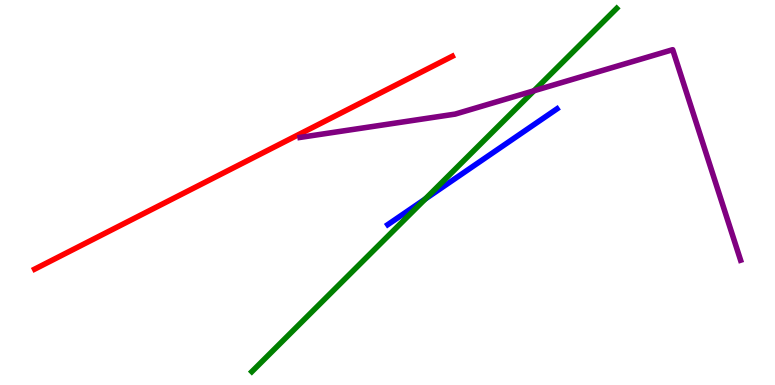[{'lines': ['blue', 'red'], 'intersections': []}, {'lines': ['green', 'red'], 'intersections': []}, {'lines': ['purple', 'red'], 'intersections': []}, {'lines': ['blue', 'green'], 'intersections': [{'x': 5.49, 'y': 4.83}]}, {'lines': ['blue', 'purple'], 'intersections': []}, {'lines': ['green', 'purple'], 'intersections': [{'x': 6.89, 'y': 7.64}]}]